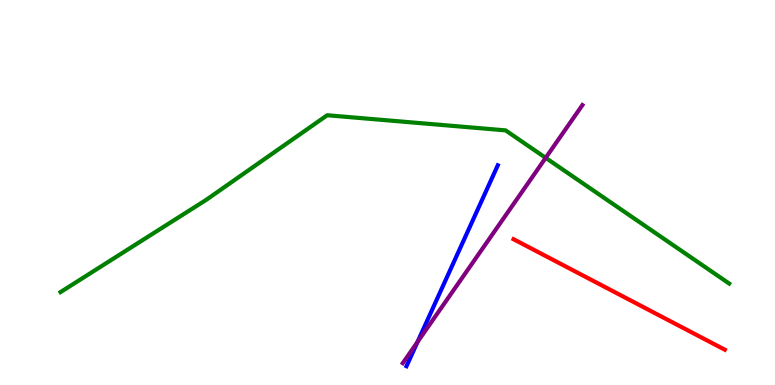[{'lines': ['blue', 'red'], 'intersections': []}, {'lines': ['green', 'red'], 'intersections': []}, {'lines': ['purple', 'red'], 'intersections': []}, {'lines': ['blue', 'green'], 'intersections': []}, {'lines': ['blue', 'purple'], 'intersections': [{'x': 5.39, 'y': 1.12}]}, {'lines': ['green', 'purple'], 'intersections': [{'x': 7.04, 'y': 5.9}]}]